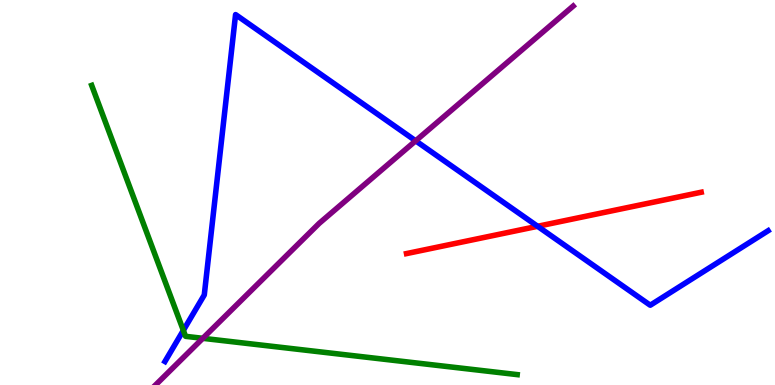[{'lines': ['blue', 'red'], 'intersections': [{'x': 6.94, 'y': 4.12}]}, {'lines': ['green', 'red'], 'intersections': []}, {'lines': ['purple', 'red'], 'intersections': []}, {'lines': ['blue', 'green'], 'intersections': [{'x': 2.37, 'y': 1.42}]}, {'lines': ['blue', 'purple'], 'intersections': [{'x': 5.36, 'y': 6.34}]}, {'lines': ['green', 'purple'], 'intersections': [{'x': 2.62, 'y': 1.21}]}]